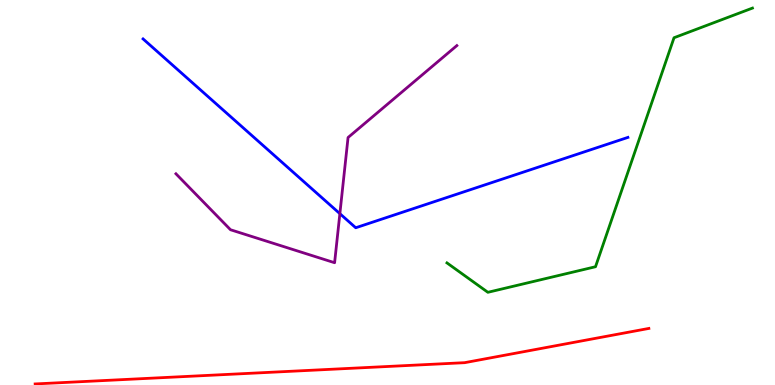[{'lines': ['blue', 'red'], 'intersections': []}, {'lines': ['green', 'red'], 'intersections': []}, {'lines': ['purple', 'red'], 'intersections': []}, {'lines': ['blue', 'green'], 'intersections': []}, {'lines': ['blue', 'purple'], 'intersections': [{'x': 4.39, 'y': 4.45}]}, {'lines': ['green', 'purple'], 'intersections': []}]